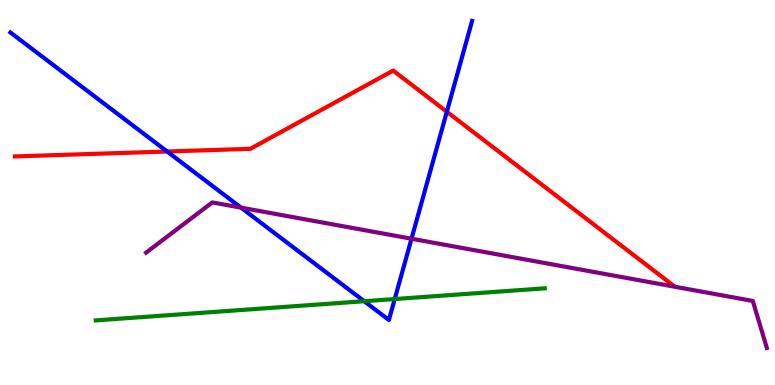[{'lines': ['blue', 'red'], 'intersections': [{'x': 2.16, 'y': 6.06}, {'x': 5.77, 'y': 7.1}]}, {'lines': ['green', 'red'], 'intersections': []}, {'lines': ['purple', 'red'], 'intersections': []}, {'lines': ['blue', 'green'], 'intersections': [{'x': 4.7, 'y': 2.18}, {'x': 5.09, 'y': 2.23}]}, {'lines': ['blue', 'purple'], 'intersections': [{'x': 3.11, 'y': 4.61}, {'x': 5.31, 'y': 3.8}]}, {'lines': ['green', 'purple'], 'intersections': []}]